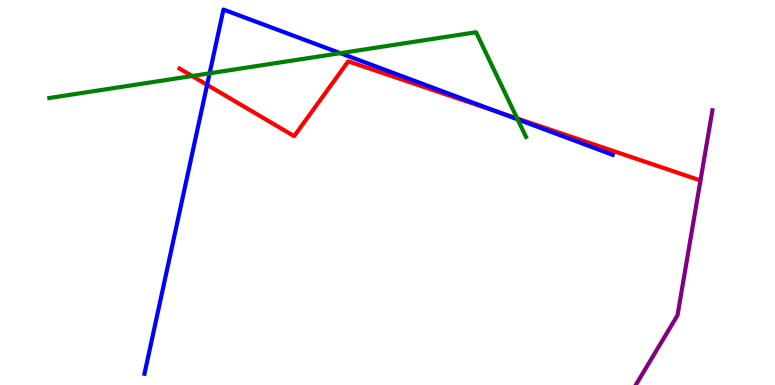[{'lines': ['blue', 'red'], 'intersections': [{'x': 2.67, 'y': 7.8}, {'x': 6.42, 'y': 7.1}]}, {'lines': ['green', 'red'], 'intersections': [{'x': 2.48, 'y': 8.03}, {'x': 6.67, 'y': 6.92}]}, {'lines': ['purple', 'red'], 'intersections': []}, {'lines': ['blue', 'green'], 'intersections': [{'x': 2.7, 'y': 8.1}, {'x': 4.39, 'y': 8.62}, {'x': 6.68, 'y': 6.9}]}, {'lines': ['blue', 'purple'], 'intersections': []}, {'lines': ['green', 'purple'], 'intersections': []}]